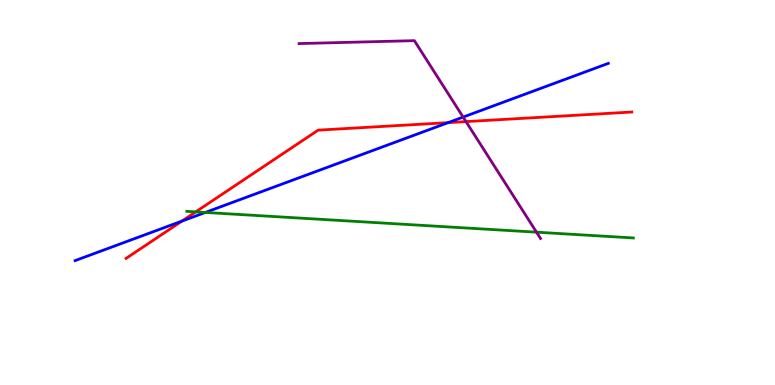[{'lines': ['blue', 'red'], 'intersections': [{'x': 2.35, 'y': 4.26}, {'x': 5.78, 'y': 6.81}]}, {'lines': ['green', 'red'], 'intersections': [{'x': 2.53, 'y': 4.5}]}, {'lines': ['purple', 'red'], 'intersections': [{'x': 6.01, 'y': 6.84}]}, {'lines': ['blue', 'green'], 'intersections': [{'x': 2.65, 'y': 4.48}]}, {'lines': ['blue', 'purple'], 'intersections': [{'x': 5.98, 'y': 6.96}]}, {'lines': ['green', 'purple'], 'intersections': [{'x': 6.92, 'y': 3.97}]}]